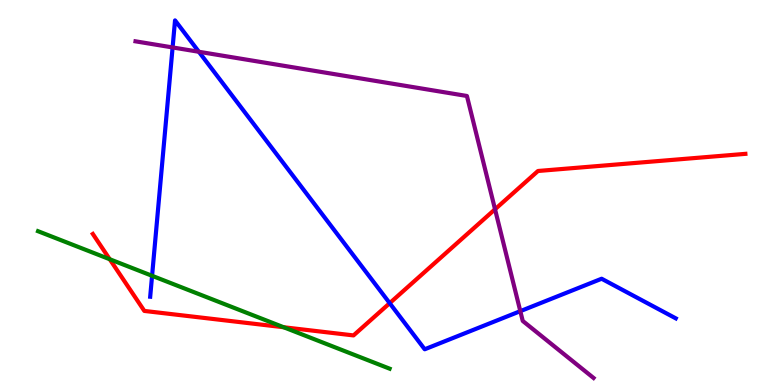[{'lines': ['blue', 'red'], 'intersections': [{'x': 5.03, 'y': 2.13}]}, {'lines': ['green', 'red'], 'intersections': [{'x': 1.42, 'y': 3.27}, {'x': 3.66, 'y': 1.5}]}, {'lines': ['purple', 'red'], 'intersections': [{'x': 6.39, 'y': 4.56}]}, {'lines': ['blue', 'green'], 'intersections': [{'x': 1.96, 'y': 2.84}]}, {'lines': ['blue', 'purple'], 'intersections': [{'x': 2.23, 'y': 8.77}, {'x': 2.57, 'y': 8.66}, {'x': 6.71, 'y': 1.92}]}, {'lines': ['green', 'purple'], 'intersections': []}]